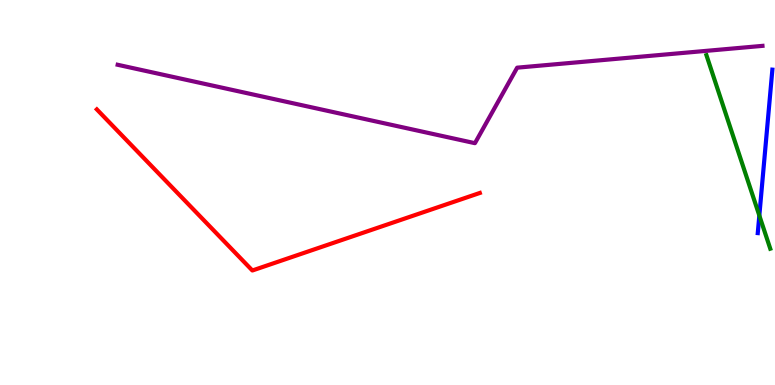[{'lines': ['blue', 'red'], 'intersections': []}, {'lines': ['green', 'red'], 'intersections': []}, {'lines': ['purple', 'red'], 'intersections': []}, {'lines': ['blue', 'green'], 'intersections': [{'x': 9.8, 'y': 4.4}]}, {'lines': ['blue', 'purple'], 'intersections': []}, {'lines': ['green', 'purple'], 'intersections': []}]